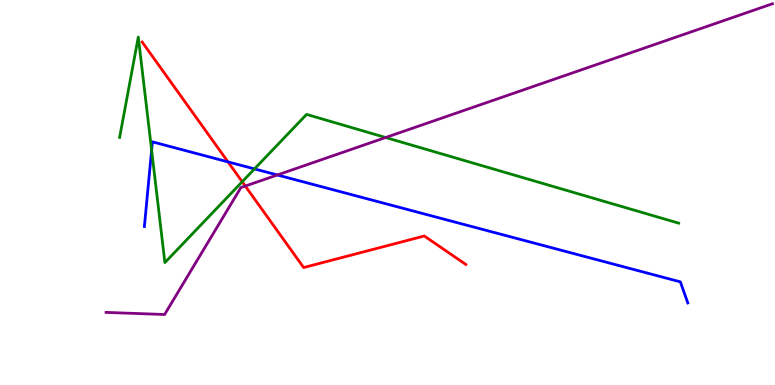[{'lines': ['blue', 'red'], 'intersections': [{'x': 2.94, 'y': 5.8}]}, {'lines': ['green', 'red'], 'intersections': [{'x': 3.13, 'y': 5.28}]}, {'lines': ['purple', 'red'], 'intersections': [{'x': 3.17, 'y': 5.17}]}, {'lines': ['blue', 'green'], 'intersections': [{'x': 1.96, 'y': 6.1}, {'x': 3.28, 'y': 5.61}]}, {'lines': ['blue', 'purple'], 'intersections': [{'x': 3.58, 'y': 5.46}]}, {'lines': ['green', 'purple'], 'intersections': [{'x': 4.98, 'y': 6.43}]}]